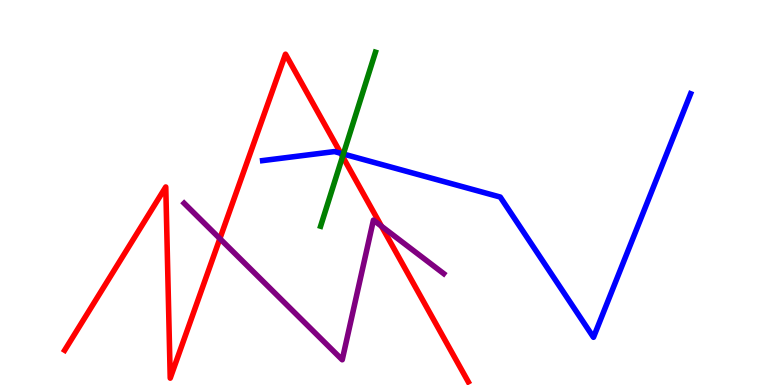[{'lines': ['blue', 'red'], 'intersections': [{'x': 4.4, 'y': 6.02}]}, {'lines': ['green', 'red'], 'intersections': [{'x': 4.42, 'y': 5.93}]}, {'lines': ['purple', 'red'], 'intersections': [{'x': 2.84, 'y': 3.8}, {'x': 4.92, 'y': 4.12}]}, {'lines': ['blue', 'green'], 'intersections': [{'x': 4.43, 'y': 6.0}]}, {'lines': ['blue', 'purple'], 'intersections': []}, {'lines': ['green', 'purple'], 'intersections': []}]